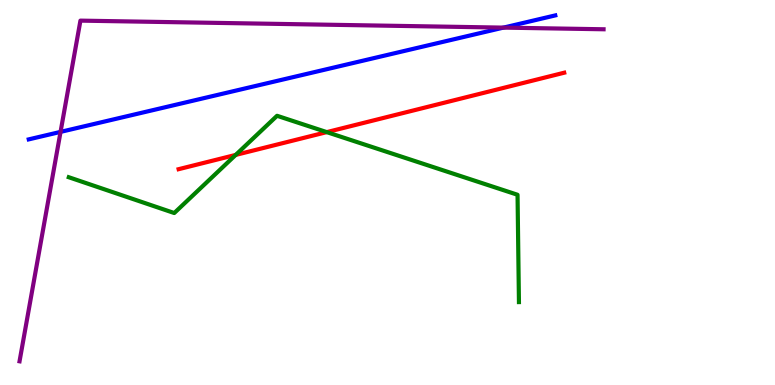[{'lines': ['blue', 'red'], 'intersections': []}, {'lines': ['green', 'red'], 'intersections': [{'x': 3.04, 'y': 5.98}, {'x': 4.22, 'y': 6.57}]}, {'lines': ['purple', 'red'], 'intersections': []}, {'lines': ['blue', 'green'], 'intersections': []}, {'lines': ['blue', 'purple'], 'intersections': [{'x': 0.781, 'y': 6.57}, {'x': 6.5, 'y': 9.28}]}, {'lines': ['green', 'purple'], 'intersections': []}]